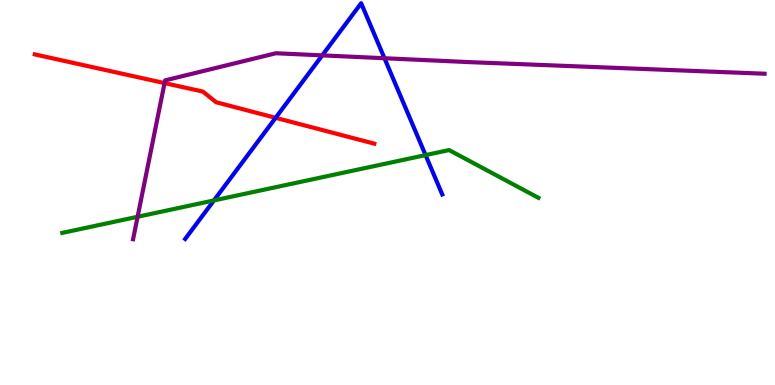[{'lines': ['blue', 'red'], 'intersections': [{'x': 3.56, 'y': 6.94}]}, {'lines': ['green', 'red'], 'intersections': []}, {'lines': ['purple', 'red'], 'intersections': [{'x': 2.12, 'y': 7.84}]}, {'lines': ['blue', 'green'], 'intersections': [{'x': 2.76, 'y': 4.79}, {'x': 5.49, 'y': 5.97}]}, {'lines': ['blue', 'purple'], 'intersections': [{'x': 4.16, 'y': 8.56}, {'x': 4.96, 'y': 8.49}]}, {'lines': ['green', 'purple'], 'intersections': [{'x': 1.78, 'y': 4.37}]}]